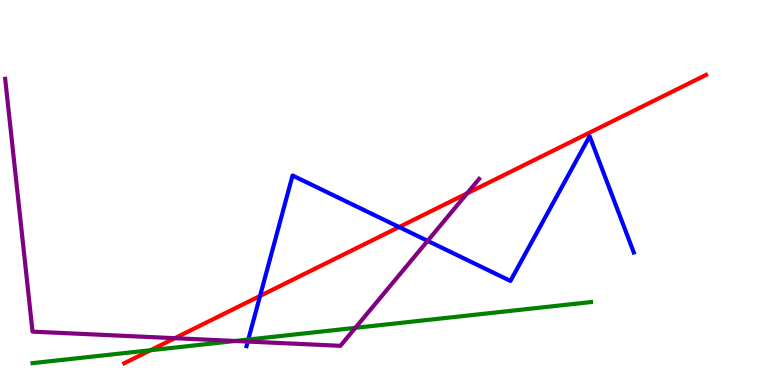[{'lines': ['blue', 'red'], 'intersections': [{'x': 3.36, 'y': 2.31}, {'x': 5.15, 'y': 4.1}]}, {'lines': ['green', 'red'], 'intersections': [{'x': 1.94, 'y': 0.903}]}, {'lines': ['purple', 'red'], 'intersections': [{'x': 2.26, 'y': 1.22}, {'x': 6.03, 'y': 4.98}]}, {'lines': ['blue', 'green'], 'intersections': [{'x': 3.2, 'y': 1.18}]}, {'lines': ['blue', 'purple'], 'intersections': [{'x': 3.2, 'y': 1.13}, {'x': 5.52, 'y': 3.74}]}, {'lines': ['green', 'purple'], 'intersections': [{'x': 3.04, 'y': 1.14}, {'x': 4.59, 'y': 1.48}]}]